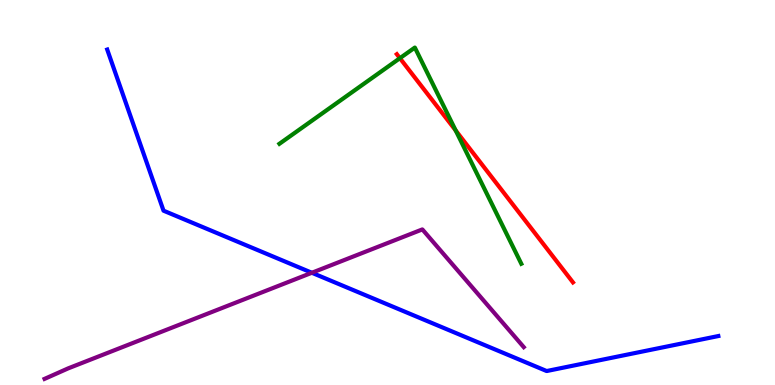[{'lines': ['blue', 'red'], 'intersections': []}, {'lines': ['green', 'red'], 'intersections': [{'x': 5.16, 'y': 8.49}, {'x': 5.88, 'y': 6.61}]}, {'lines': ['purple', 'red'], 'intersections': []}, {'lines': ['blue', 'green'], 'intersections': []}, {'lines': ['blue', 'purple'], 'intersections': [{'x': 4.02, 'y': 2.92}]}, {'lines': ['green', 'purple'], 'intersections': []}]